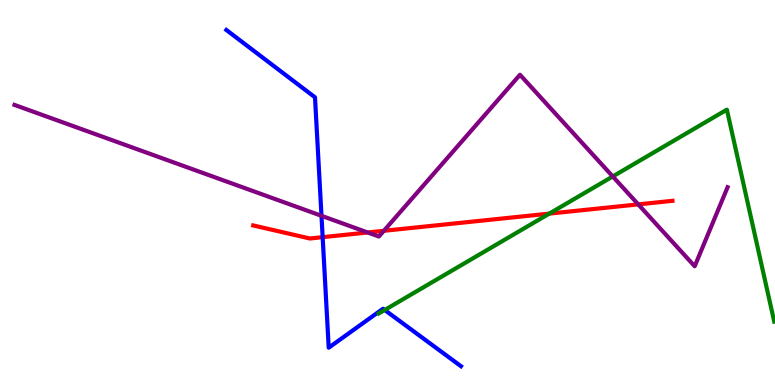[{'lines': ['blue', 'red'], 'intersections': [{'x': 4.16, 'y': 3.84}]}, {'lines': ['green', 'red'], 'intersections': [{'x': 7.09, 'y': 4.45}]}, {'lines': ['purple', 'red'], 'intersections': [{'x': 4.74, 'y': 3.96}, {'x': 4.95, 'y': 4.0}, {'x': 8.24, 'y': 4.69}]}, {'lines': ['blue', 'green'], 'intersections': [{'x': 4.96, 'y': 1.95}]}, {'lines': ['blue', 'purple'], 'intersections': [{'x': 4.15, 'y': 4.39}]}, {'lines': ['green', 'purple'], 'intersections': [{'x': 7.91, 'y': 5.42}]}]